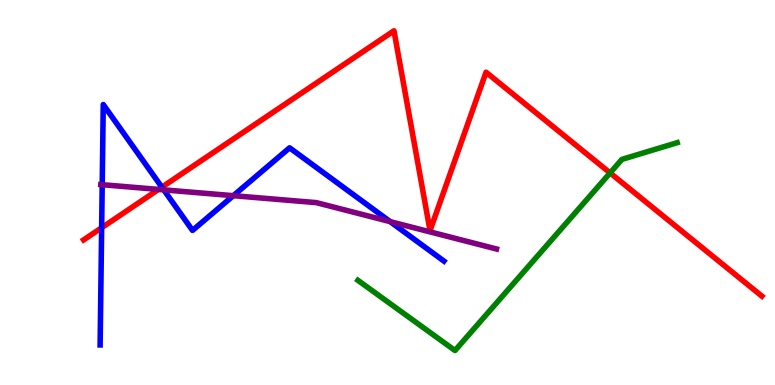[{'lines': ['blue', 'red'], 'intersections': [{'x': 1.31, 'y': 4.08}, {'x': 2.09, 'y': 5.14}]}, {'lines': ['green', 'red'], 'intersections': [{'x': 7.87, 'y': 5.51}]}, {'lines': ['purple', 'red'], 'intersections': [{'x': 2.05, 'y': 5.08}]}, {'lines': ['blue', 'green'], 'intersections': []}, {'lines': ['blue', 'purple'], 'intersections': [{'x': 1.32, 'y': 5.2}, {'x': 2.11, 'y': 5.07}, {'x': 3.01, 'y': 4.92}, {'x': 5.03, 'y': 4.24}]}, {'lines': ['green', 'purple'], 'intersections': []}]